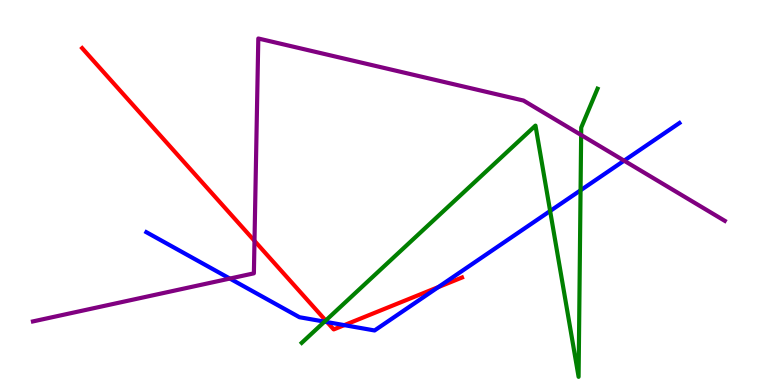[{'lines': ['blue', 'red'], 'intersections': [{'x': 4.22, 'y': 1.63}, {'x': 4.44, 'y': 1.56}, {'x': 5.66, 'y': 2.54}]}, {'lines': ['green', 'red'], 'intersections': [{'x': 4.2, 'y': 1.67}]}, {'lines': ['purple', 'red'], 'intersections': [{'x': 3.28, 'y': 3.74}]}, {'lines': ['blue', 'green'], 'intersections': [{'x': 4.19, 'y': 1.65}, {'x': 7.1, 'y': 4.52}, {'x': 7.49, 'y': 5.06}]}, {'lines': ['blue', 'purple'], 'intersections': [{'x': 2.97, 'y': 2.76}, {'x': 8.05, 'y': 5.83}]}, {'lines': ['green', 'purple'], 'intersections': [{'x': 7.5, 'y': 6.49}]}]